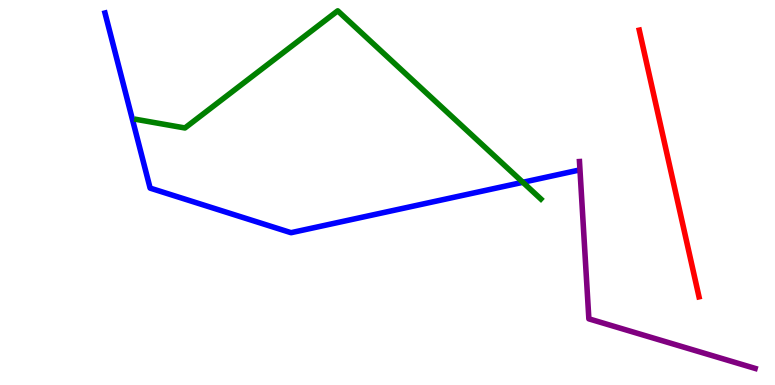[{'lines': ['blue', 'red'], 'intersections': []}, {'lines': ['green', 'red'], 'intersections': []}, {'lines': ['purple', 'red'], 'intersections': []}, {'lines': ['blue', 'green'], 'intersections': [{'x': 6.75, 'y': 5.27}]}, {'lines': ['blue', 'purple'], 'intersections': []}, {'lines': ['green', 'purple'], 'intersections': []}]